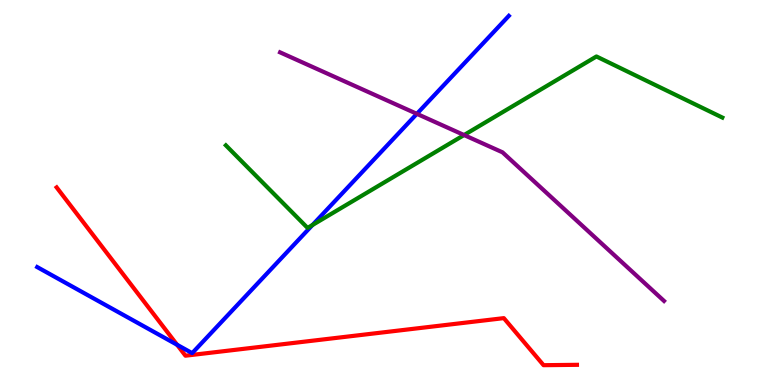[{'lines': ['blue', 'red'], 'intersections': [{'x': 2.28, 'y': 1.05}]}, {'lines': ['green', 'red'], 'intersections': []}, {'lines': ['purple', 'red'], 'intersections': []}, {'lines': ['blue', 'green'], 'intersections': [{'x': 4.03, 'y': 4.16}]}, {'lines': ['blue', 'purple'], 'intersections': [{'x': 5.38, 'y': 7.04}]}, {'lines': ['green', 'purple'], 'intersections': [{'x': 5.99, 'y': 6.49}]}]